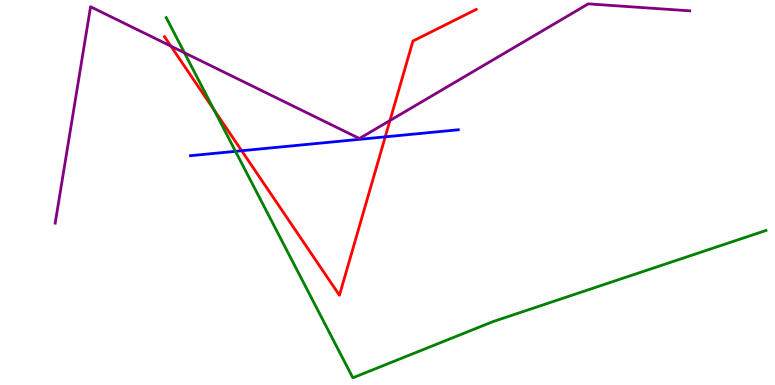[{'lines': ['blue', 'red'], 'intersections': [{'x': 3.12, 'y': 6.08}, {'x': 4.97, 'y': 6.45}]}, {'lines': ['green', 'red'], 'intersections': [{'x': 2.76, 'y': 7.15}]}, {'lines': ['purple', 'red'], 'intersections': [{'x': 2.2, 'y': 8.8}, {'x': 5.03, 'y': 6.87}]}, {'lines': ['blue', 'green'], 'intersections': [{'x': 3.04, 'y': 6.07}]}, {'lines': ['blue', 'purple'], 'intersections': []}, {'lines': ['green', 'purple'], 'intersections': [{'x': 2.38, 'y': 8.63}]}]